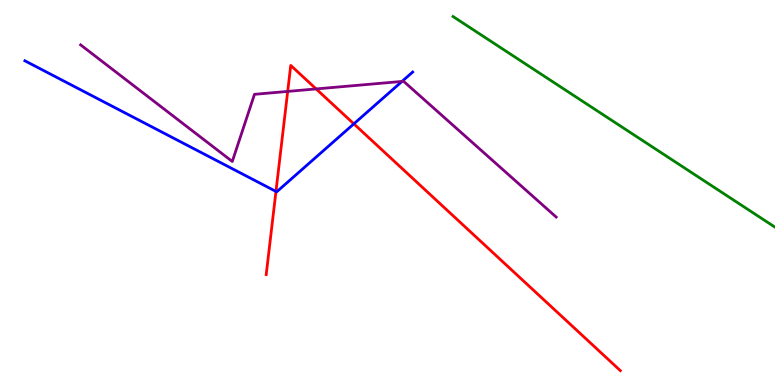[{'lines': ['blue', 'red'], 'intersections': [{'x': 3.56, 'y': 5.03}, {'x': 4.57, 'y': 6.78}]}, {'lines': ['green', 'red'], 'intersections': []}, {'lines': ['purple', 'red'], 'intersections': [{'x': 3.71, 'y': 7.63}, {'x': 4.08, 'y': 7.69}]}, {'lines': ['blue', 'green'], 'intersections': []}, {'lines': ['blue', 'purple'], 'intersections': [{'x': 5.19, 'y': 7.89}]}, {'lines': ['green', 'purple'], 'intersections': []}]